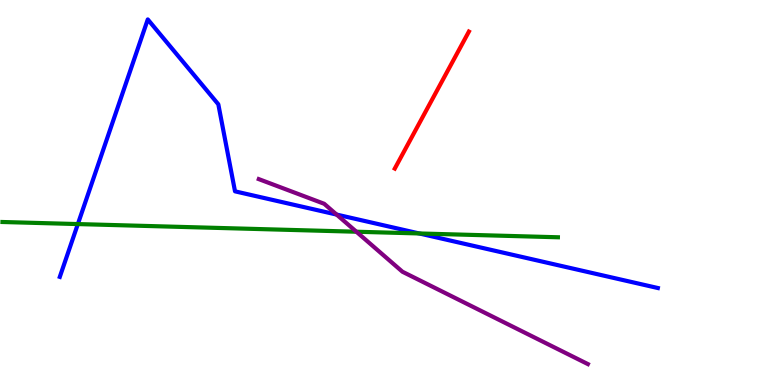[{'lines': ['blue', 'red'], 'intersections': []}, {'lines': ['green', 'red'], 'intersections': []}, {'lines': ['purple', 'red'], 'intersections': []}, {'lines': ['blue', 'green'], 'intersections': [{'x': 1.0, 'y': 4.18}, {'x': 5.41, 'y': 3.94}]}, {'lines': ['blue', 'purple'], 'intersections': [{'x': 4.34, 'y': 4.43}]}, {'lines': ['green', 'purple'], 'intersections': [{'x': 4.6, 'y': 3.98}]}]